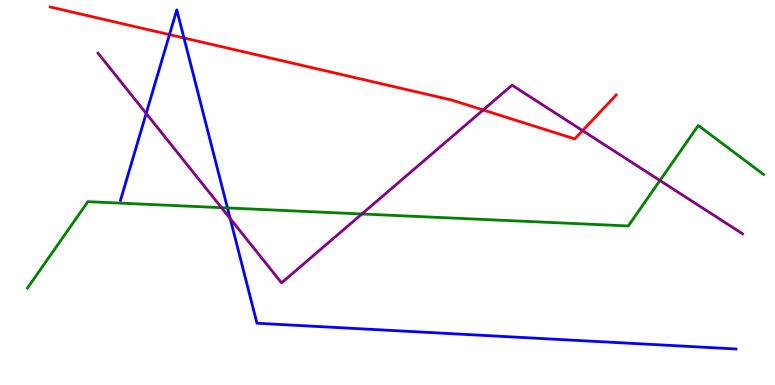[{'lines': ['blue', 'red'], 'intersections': [{'x': 2.19, 'y': 9.1}, {'x': 2.37, 'y': 9.01}]}, {'lines': ['green', 'red'], 'intersections': []}, {'lines': ['purple', 'red'], 'intersections': [{'x': 6.23, 'y': 7.14}, {'x': 7.52, 'y': 6.61}]}, {'lines': ['blue', 'green'], 'intersections': [{'x': 2.94, 'y': 4.6}]}, {'lines': ['blue', 'purple'], 'intersections': [{'x': 1.89, 'y': 7.05}, {'x': 2.97, 'y': 4.32}]}, {'lines': ['green', 'purple'], 'intersections': [{'x': 2.86, 'y': 4.61}, {'x': 4.67, 'y': 4.44}, {'x': 8.52, 'y': 5.31}]}]